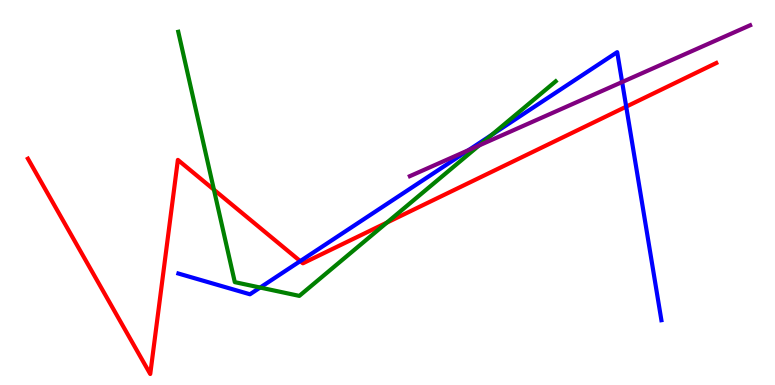[{'lines': ['blue', 'red'], 'intersections': [{'x': 3.87, 'y': 3.22}, {'x': 8.08, 'y': 7.23}]}, {'lines': ['green', 'red'], 'intersections': [{'x': 2.76, 'y': 5.07}, {'x': 4.99, 'y': 4.22}]}, {'lines': ['purple', 'red'], 'intersections': []}, {'lines': ['blue', 'green'], 'intersections': [{'x': 3.36, 'y': 2.53}, {'x': 6.34, 'y': 6.5}]}, {'lines': ['blue', 'purple'], 'intersections': [{'x': 6.05, 'y': 6.1}, {'x': 8.03, 'y': 7.87}]}, {'lines': ['green', 'purple'], 'intersections': [{'x': 6.18, 'y': 6.22}]}]